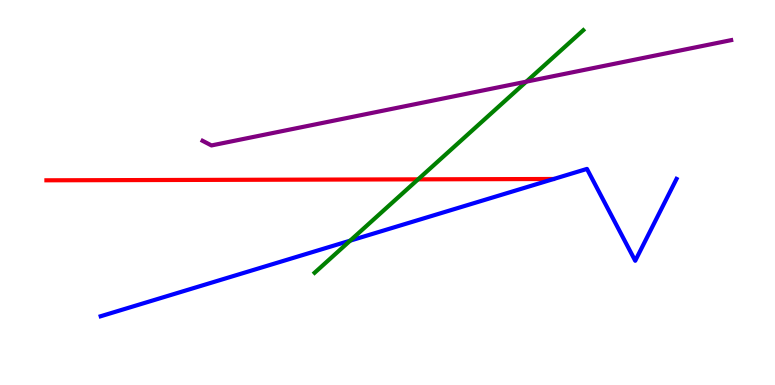[{'lines': ['blue', 'red'], 'intersections': []}, {'lines': ['green', 'red'], 'intersections': [{'x': 5.39, 'y': 5.34}]}, {'lines': ['purple', 'red'], 'intersections': []}, {'lines': ['blue', 'green'], 'intersections': [{'x': 4.52, 'y': 3.75}]}, {'lines': ['blue', 'purple'], 'intersections': []}, {'lines': ['green', 'purple'], 'intersections': [{'x': 6.79, 'y': 7.88}]}]